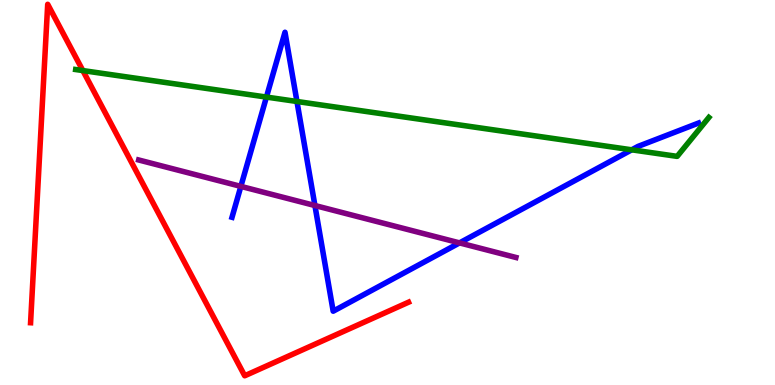[{'lines': ['blue', 'red'], 'intersections': []}, {'lines': ['green', 'red'], 'intersections': [{'x': 1.07, 'y': 8.17}]}, {'lines': ['purple', 'red'], 'intersections': []}, {'lines': ['blue', 'green'], 'intersections': [{'x': 3.44, 'y': 7.48}, {'x': 3.83, 'y': 7.36}, {'x': 8.15, 'y': 6.11}]}, {'lines': ['blue', 'purple'], 'intersections': [{'x': 3.11, 'y': 5.16}, {'x': 4.06, 'y': 4.66}, {'x': 5.93, 'y': 3.69}]}, {'lines': ['green', 'purple'], 'intersections': []}]